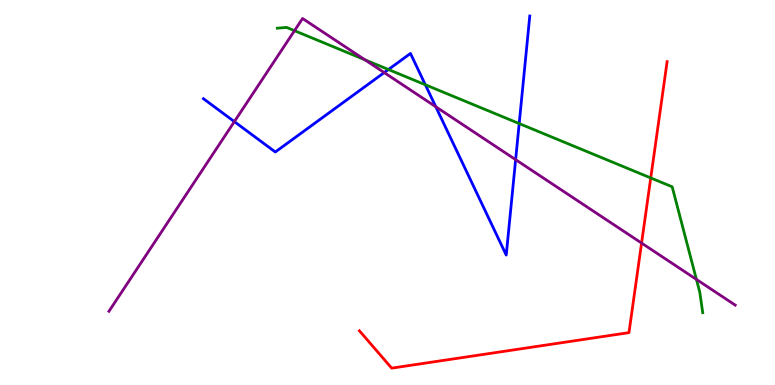[{'lines': ['blue', 'red'], 'intersections': []}, {'lines': ['green', 'red'], 'intersections': [{'x': 8.4, 'y': 5.38}]}, {'lines': ['purple', 'red'], 'intersections': [{'x': 8.28, 'y': 3.69}]}, {'lines': ['blue', 'green'], 'intersections': [{'x': 5.01, 'y': 8.19}, {'x': 5.49, 'y': 7.8}, {'x': 6.7, 'y': 6.79}]}, {'lines': ['blue', 'purple'], 'intersections': [{'x': 3.02, 'y': 6.84}, {'x': 4.96, 'y': 8.11}, {'x': 5.62, 'y': 7.23}, {'x': 6.65, 'y': 5.85}]}, {'lines': ['green', 'purple'], 'intersections': [{'x': 3.8, 'y': 9.2}, {'x': 4.71, 'y': 8.45}, {'x': 8.99, 'y': 2.74}]}]